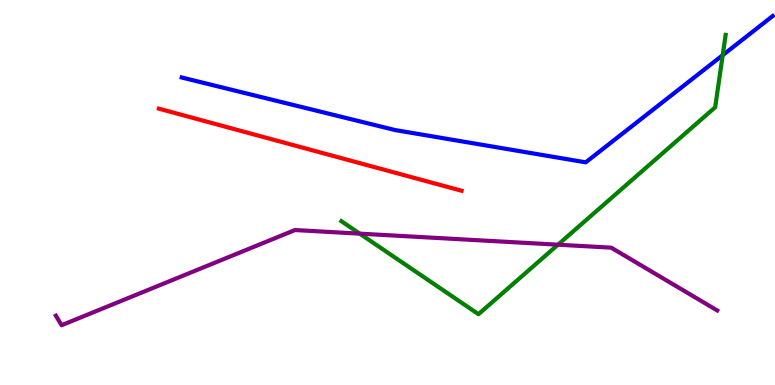[{'lines': ['blue', 'red'], 'intersections': []}, {'lines': ['green', 'red'], 'intersections': []}, {'lines': ['purple', 'red'], 'intersections': []}, {'lines': ['blue', 'green'], 'intersections': [{'x': 9.33, 'y': 8.57}]}, {'lines': ['blue', 'purple'], 'intersections': []}, {'lines': ['green', 'purple'], 'intersections': [{'x': 4.64, 'y': 3.93}, {'x': 7.2, 'y': 3.64}]}]